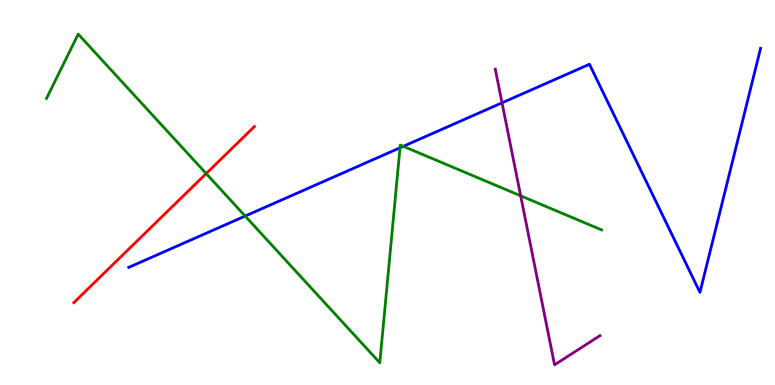[{'lines': ['blue', 'red'], 'intersections': []}, {'lines': ['green', 'red'], 'intersections': [{'x': 2.66, 'y': 5.49}]}, {'lines': ['purple', 'red'], 'intersections': []}, {'lines': ['blue', 'green'], 'intersections': [{'x': 3.16, 'y': 4.39}, {'x': 5.16, 'y': 6.16}, {'x': 5.2, 'y': 6.2}]}, {'lines': ['blue', 'purple'], 'intersections': [{'x': 6.48, 'y': 7.33}]}, {'lines': ['green', 'purple'], 'intersections': [{'x': 6.72, 'y': 4.91}]}]